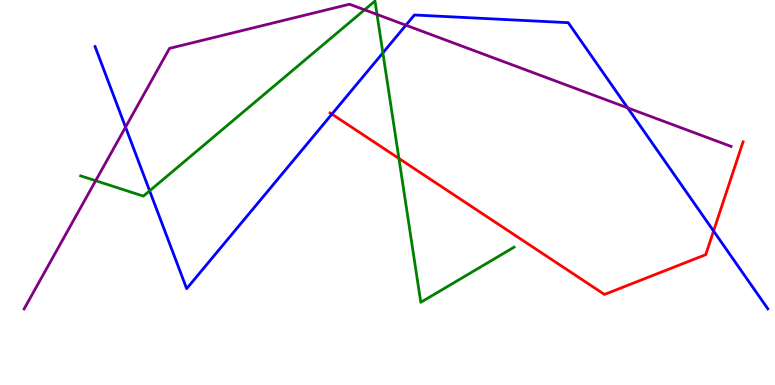[{'lines': ['blue', 'red'], 'intersections': [{'x': 4.28, 'y': 7.04}, {'x': 9.21, 'y': 4.0}]}, {'lines': ['green', 'red'], 'intersections': [{'x': 5.15, 'y': 5.88}]}, {'lines': ['purple', 'red'], 'intersections': []}, {'lines': ['blue', 'green'], 'intersections': [{'x': 1.93, 'y': 5.04}, {'x': 4.94, 'y': 8.63}]}, {'lines': ['blue', 'purple'], 'intersections': [{'x': 1.62, 'y': 6.7}, {'x': 5.24, 'y': 9.35}, {'x': 8.1, 'y': 7.2}]}, {'lines': ['green', 'purple'], 'intersections': [{'x': 1.23, 'y': 5.31}, {'x': 4.7, 'y': 9.75}, {'x': 4.86, 'y': 9.62}]}]